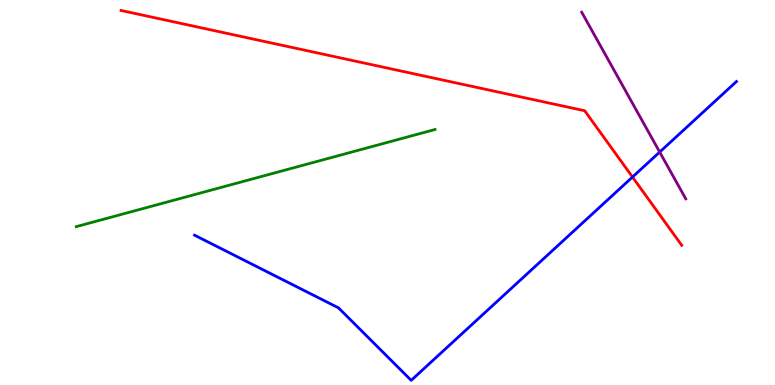[{'lines': ['blue', 'red'], 'intersections': [{'x': 8.16, 'y': 5.4}]}, {'lines': ['green', 'red'], 'intersections': []}, {'lines': ['purple', 'red'], 'intersections': []}, {'lines': ['blue', 'green'], 'intersections': []}, {'lines': ['blue', 'purple'], 'intersections': [{'x': 8.51, 'y': 6.05}]}, {'lines': ['green', 'purple'], 'intersections': []}]